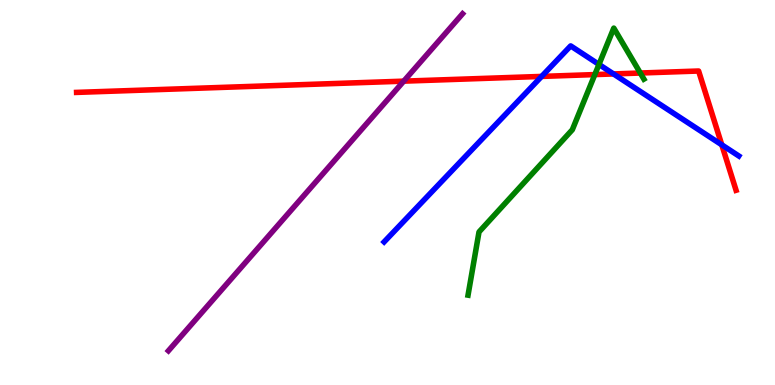[{'lines': ['blue', 'red'], 'intersections': [{'x': 6.99, 'y': 8.02}, {'x': 7.92, 'y': 8.08}, {'x': 9.31, 'y': 6.24}]}, {'lines': ['green', 'red'], 'intersections': [{'x': 7.68, 'y': 8.06}, {'x': 8.26, 'y': 8.1}]}, {'lines': ['purple', 'red'], 'intersections': [{'x': 5.21, 'y': 7.89}]}, {'lines': ['blue', 'green'], 'intersections': [{'x': 7.73, 'y': 8.33}]}, {'lines': ['blue', 'purple'], 'intersections': []}, {'lines': ['green', 'purple'], 'intersections': []}]